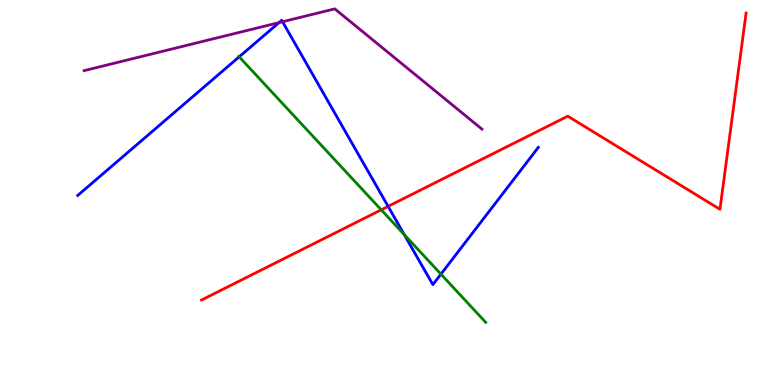[{'lines': ['blue', 'red'], 'intersections': [{'x': 5.01, 'y': 4.64}]}, {'lines': ['green', 'red'], 'intersections': [{'x': 4.92, 'y': 4.55}]}, {'lines': ['purple', 'red'], 'intersections': []}, {'lines': ['blue', 'green'], 'intersections': [{'x': 3.09, 'y': 8.52}, {'x': 5.22, 'y': 3.9}, {'x': 5.69, 'y': 2.88}]}, {'lines': ['blue', 'purple'], 'intersections': [{'x': 3.6, 'y': 9.41}, {'x': 3.65, 'y': 9.44}]}, {'lines': ['green', 'purple'], 'intersections': []}]